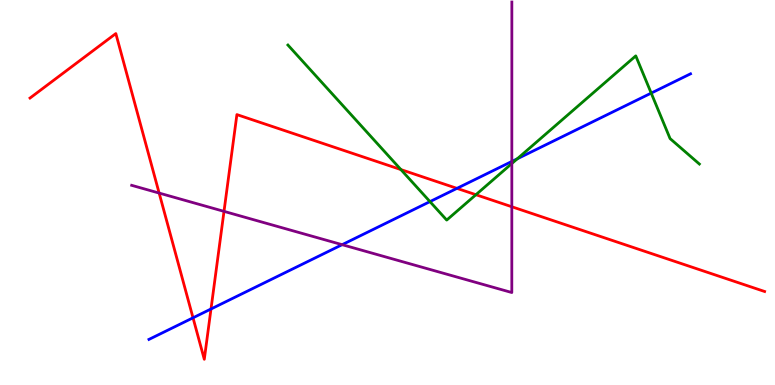[{'lines': ['blue', 'red'], 'intersections': [{'x': 2.49, 'y': 1.75}, {'x': 2.72, 'y': 1.97}, {'x': 5.9, 'y': 5.11}]}, {'lines': ['green', 'red'], 'intersections': [{'x': 5.17, 'y': 5.6}, {'x': 6.14, 'y': 4.94}]}, {'lines': ['purple', 'red'], 'intersections': [{'x': 2.05, 'y': 4.99}, {'x': 2.89, 'y': 4.51}, {'x': 6.6, 'y': 4.63}]}, {'lines': ['blue', 'green'], 'intersections': [{'x': 5.55, 'y': 4.76}, {'x': 6.67, 'y': 5.88}, {'x': 8.4, 'y': 7.58}]}, {'lines': ['blue', 'purple'], 'intersections': [{'x': 4.41, 'y': 3.64}, {'x': 6.6, 'y': 5.81}]}, {'lines': ['green', 'purple'], 'intersections': [{'x': 6.6, 'y': 5.75}]}]